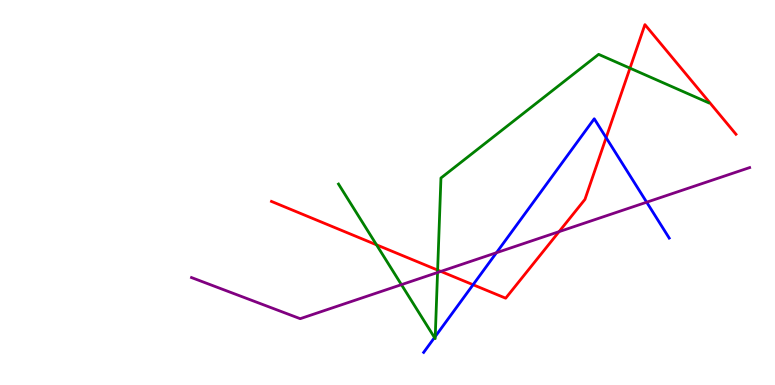[{'lines': ['blue', 'red'], 'intersections': [{'x': 6.1, 'y': 2.6}, {'x': 7.82, 'y': 6.42}]}, {'lines': ['green', 'red'], 'intersections': [{'x': 4.86, 'y': 3.64}, {'x': 5.65, 'y': 2.98}, {'x': 8.13, 'y': 8.23}]}, {'lines': ['purple', 'red'], 'intersections': [{'x': 5.69, 'y': 2.95}, {'x': 7.21, 'y': 3.98}]}, {'lines': ['blue', 'green'], 'intersections': [{'x': 5.61, 'y': 1.23}, {'x': 5.62, 'y': 1.26}]}, {'lines': ['blue', 'purple'], 'intersections': [{'x': 6.41, 'y': 3.44}, {'x': 8.34, 'y': 4.75}]}, {'lines': ['green', 'purple'], 'intersections': [{'x': 5.18, 'y': 2.61}, {'x': 5.65, 'y': 2.92}]}]